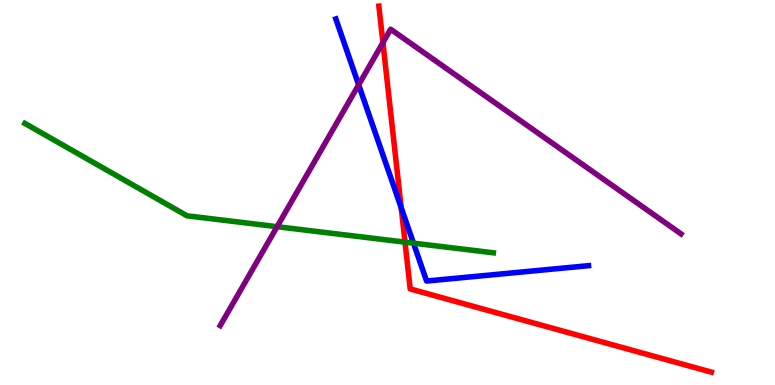[{'lines': ['blue', 'red'], 'intersections': [{'x': 5.18, 'y': 4.61}]}, {'lines': ['green', 'red'], 'intersections': [{'x': 5.23, 'y': 3.71}]}, {'lines': ['purple', 'red'], 'intersections': [{'x': 4.94, 'y': 8.89}]}, {'lines': ['blue', 'green'], 'intersections': [{'x': 5.34, 'y': 3.68}]}, {'lines': ['blue', 'purple'], 'intersections': [{'x': 4.63, 'y': 7.8}]}, {'lines': ['green', 'purple'], 'intersections': [{'x': 3.58, 'y': 4.11}]}]